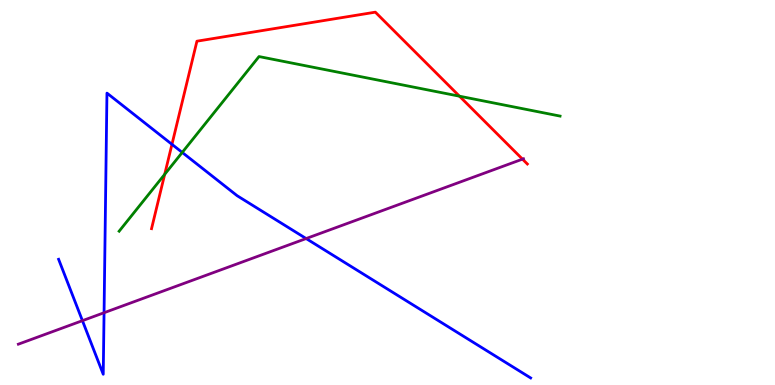[{'lines': ['blue', 'red'], 'intersections': [{'x': 2.22, 'y': 6.25}]}, {'lines': ['green', 'red'], 'intersections': [{'x': 2.13, 'y': 5.47}, {'x': 5.93, 'y': 7.5}]}, {'lines': ['purple', 'red'], 'intersections': [{'x': 6.74, 'y': 5.87}]}, {'lines': ['blue', 'green'], 'intersections': [{'x': 2.35, 'y': 6.04}]}, {'lines': ['blue', 'purple'], 'intersections': [{'x': 1.06, 'y': 1.67}, {'x': 1.34, 'y': 1.88}, {'x': 3.95, 'y': 3.8}]}, {'lines': ['green', 'purple'], 'intersections': []}]